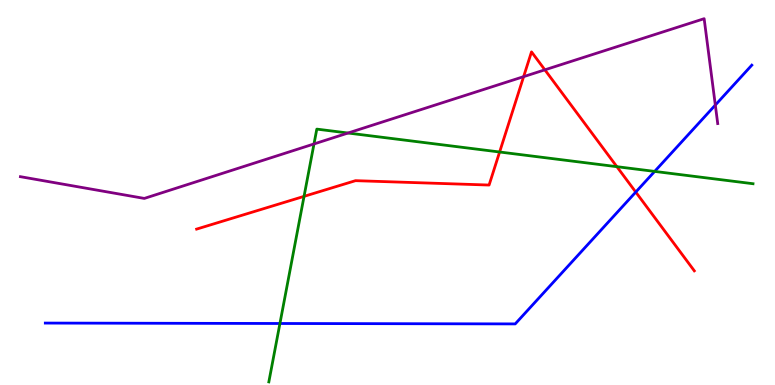[{'lines': ['blue', 'red'], 'intersections': [{'x': 8.2, 'y': 5.01}]}, {'lines': ['green', 'red'], 'intersections': [{'x': 3.92, 'y': 4.9}, {'x': 6.45, 'y': 6.05}, {'x': 7.96, 'y': 5.67}]}, {'lines': ['purple', 'red'], 'intersections': [{'x': 6.76, 'y': 8.01}, {'x': 7.03, 'y': 8.19}]}, {'lines': ['blue', 'green'], 'intersections': [{'x': 3.61, 'y': 1.6}, {'x': 8.45, 'y': 5.55}]}, {'lines': ['blue', 'purple'], 'intersections': [{'x': 9.23, 'y': 7.27}]}, {'lines': ['green', 'purple'], 'intersections': [{'x': 4.05, 'y': 6.26}, {'x': 4.49, 'y': 6.54}]}]